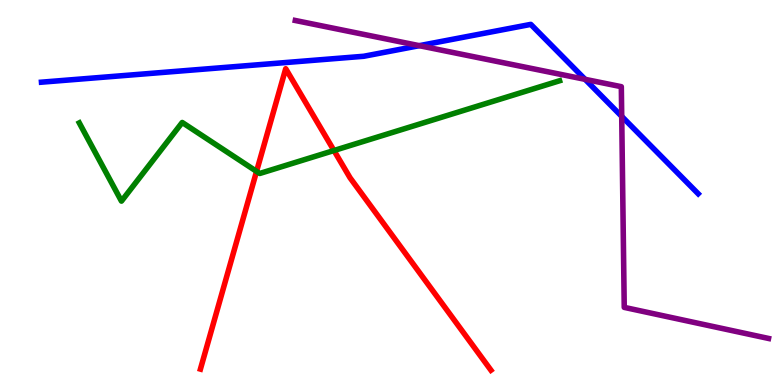[{'lines': ['blue', 'red'], 'intersections': []}, {'lines': ['green', 'red'], 'intersections': [{'x': 3.31, 'y': 5.55}, {'x': 4.31, 'y': 6.09}]}, {'lines': ['purple', 'red'], 'intersections': []}, {'lines': ['blue', 'green'], 'intersections': []}, {'lines': ['blue', 'purple'], 'intersections': [{'x': 5.41, 'y': 8.81}, {'x': 7.55, 'y': 7.94}, {'x': 8.02, 'y': 6.98}]}, {'lines': ['green', 'purple'], 'intersections': []}]